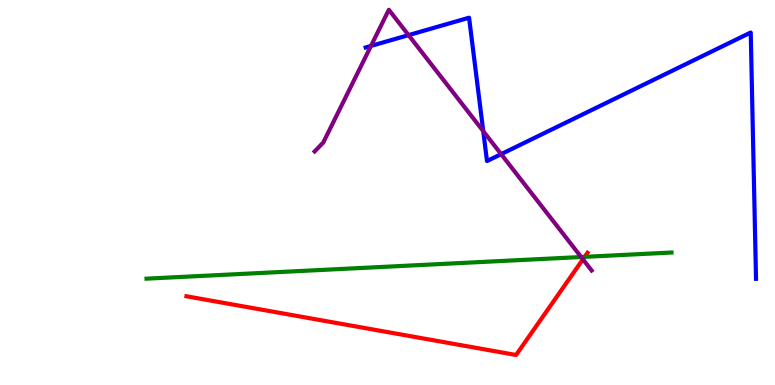[{'lines': ['blue', 'red'], 'intersections': []}, {'lines': ['green', 'red'], 'intersections': [{'x': 7.54, 'y': 3.33}]}, {'lines': ['purple', 'red'], 'intersections': [{'x': 7.52, 'y': 3.26}]}, {'lines': ['blue', 'green'], 'intersections': []}, {'lines': ['blue', 'purple'], 'intersections': [{'x': 4.79, 'y': 8.81}, {'x': 5.27, 'y': 9.09}, {'x': 6.24, 'y': 6.59}, {'x': 6.47, 'y': 6.0}]}, {'lines': ['green', 'purple'], 'intersections': [{'x': 7.5, 'y': 3.32}]}]